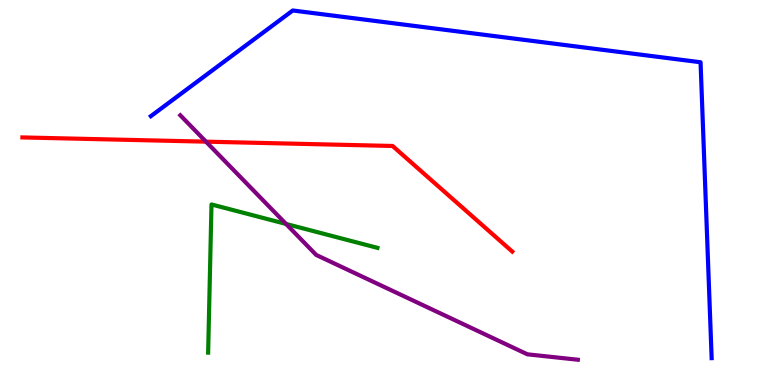[{'lines': ['blue', 'red'], 'intersections': []}, {'lines': ['green', 'red'], 'intersections': []}, {'lines': ['purple', 'red'], 'intersections': [{'x': 2.66, 'y': 6.32}]}, {'lines': ['blue', 'green'], 'intersections': []}, {'lines': ['blue', 'purple'], 'intersections': []}, {'lines': ['green', 'purple'], 'intersections': [{'x': 3.69, 'y': 4.18}]}]